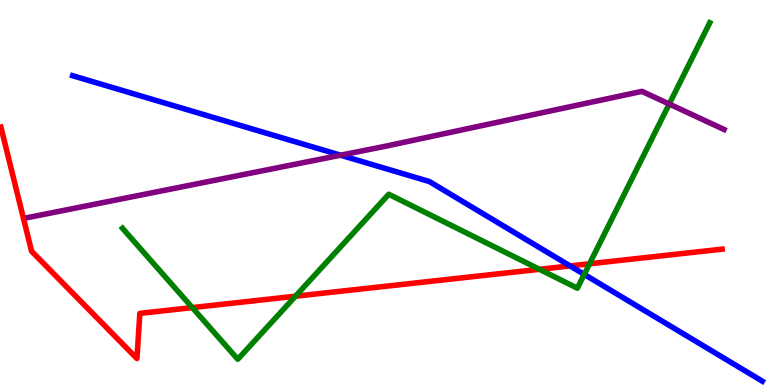[{'lines': ['blue', 'red'], 'intersections': [{'x': 7.36, 'y': 3.09}]}, {'lines': ['green', 'red'], 'intersections': [{'x': 2.48, 'y': 2.01}, {'x': 3.81, 'y': 2.31}, {'x': 6.96, 'y': 3.01}, {'x': 7.61, 'y': 3.15}]}, {'lines': ['purple', 'red'], 'intersections': []}, {'lines': ['blue', 'green'], 'intersections': [{'x': 7.54, 'y': 2.87}]}, {'lines': ['blue', 'purple'], 'intersections': [{'x': 4.39, 'y': 5.97}]}, {'lines': ['green', 'purple'], 'intersections': [{'x': 8.64, 'y': 7.3}]}]